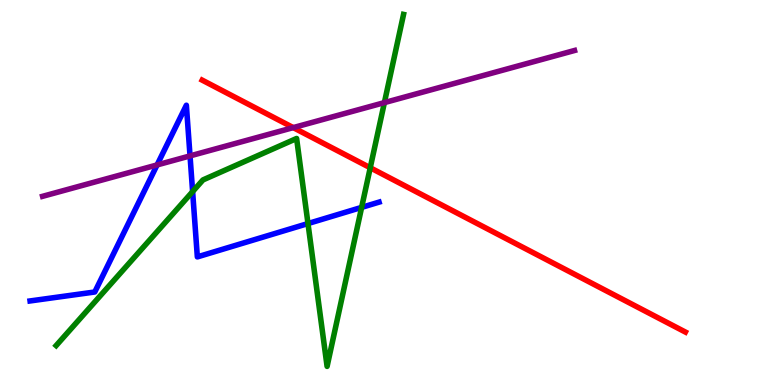[{'lines': ['blue', 'red'], 'intersections': []}, {'lines': ['green', 'red'], 'intersections': [{'x': 4.78, 'y': 5.64}]}, {'lines': ['purple', 'red'], 'intersections': [{'x': 3.78, 'y': 6.69}]}, {'lines': ['blue', 'green'], 'intersections': [{'x': 2.49, 'y': 5.02}, {'x': 3.97, 'y': 4.19}, {'x': 4.67, 'y': 4.61}]}, {'lines': ['blue', 'purple'], 'intersections': [{'x': 2.03, 'y': 5.72}, {'x': 2.45, 'y': 5.95}]}, {'lines': ['green', 'purple'], 'intersections': [{'x': 4.96, 'y': 7.33}]}]